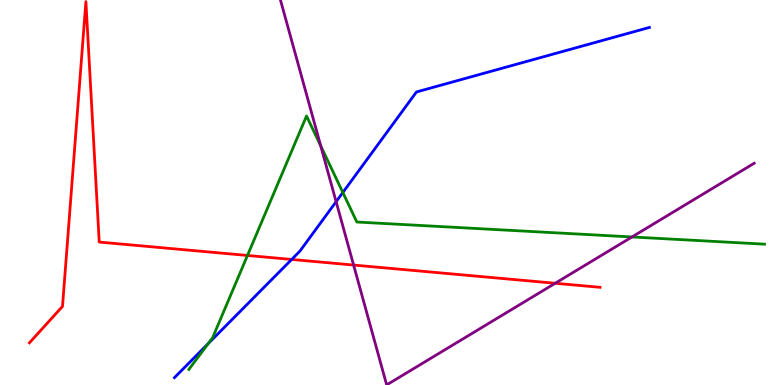[{'lines': ['blue', 'red'], 'intersections': [{'x': 3.76, 'y': 3.26}]}, {'lines': ['green', 'red'], 'intersections': [{'x': 3.19, 'y': 3.36}]}, {'lines': ['purple', 'red'], 'intersections': [{'x': 4.56, 'y': 3.12}, {'x': 7.16, 'y': 2.64}]}, {'lines': ['blue', 'green'], 'intersections': [{'x': 2.69, 'y': 1.07}, {'x': 4.42, 'y': 5.0}]}, {'lines': ['blue', 'purple'], 'intersections': [{'x': 4.34, 'y': 4.76}]}, {'lines': ['green', 'purple'], 'intersections': [{'x': 4.14, 'y': 6.21}, {'x': 8.15, 'y': 3.85}]}]